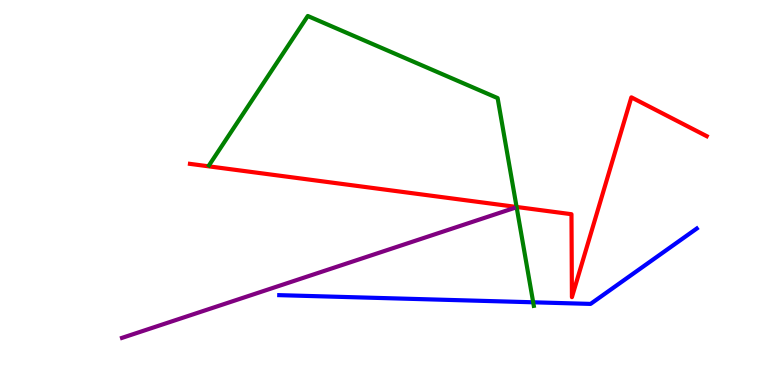[{'lines': ['blue', 'red'], 'intersections': []}, {'lines': ['green', 'red'], 'intersections': [{'x': 6.67, 'y': 4.62}]}, {'lines': ['purple', 'red'], 'intersections': []}, {'lines': ['blue', 'green'], 'intersections': [{'x': 6.88, 'y': 2.15}]}, {'lines': ['blue', 'purple'], 'intersections': []}, {'lines': ['green', 'purple'], 'intersections': []}]